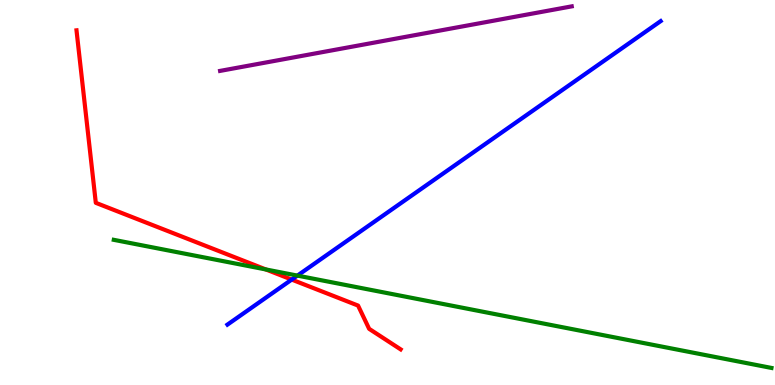[{'lines': ['blue', 'red'], 'intersections': [{'x': 3.76, 'y': 2.74}]}, {'lines': ['green', 'red'], 'intersections': [{'x': 3.43, 'y': 3.0}]}, {'lines': ['purple', 'red'], 'intersections': []}, {'lines': ['blue', 'green'], 'intersections': [{'x': 3.84, 'y': 2.84}]}, {'lines': ['blue', 'purple'], 'intersections': []}, {'lines': ['green', 'purple'], 'intersections': []}]